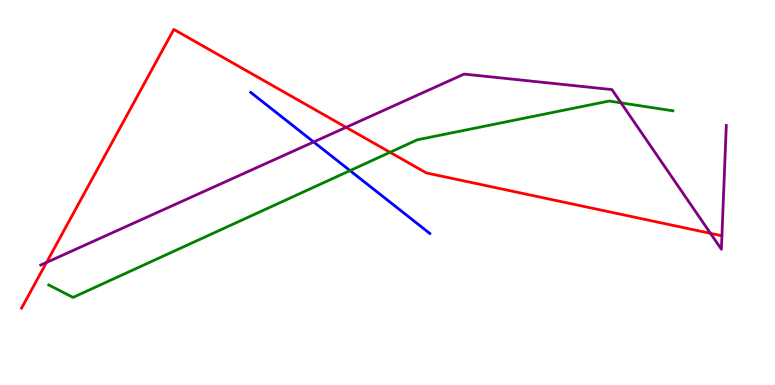[{'lines': ['blue', 'red'], 'intersections': []}, {'lines': ['green', 'red'], 'intersections': [{'x': 5.03, 'y': 6.04}]}, {'lines': ['purple', 'red'], 'intersections': [{'x': 0.6, 'y': 3.18}, {'x': 4.47, 'y': 6.69}, {'x': 9.17, 'y': 3.94}]}, {'lines': ['blue', 'green'], 'intersections': [{'x': 4.52, 'y': 5.57}]}, {'lines': ['blue', 'purple'], 'intersections': [{'x': 4.05, 'y': 6.31}]}, {'lines': ['green', 'purple'], 'intersections': [{'x': 8.01, 'y': 7.33}]}]